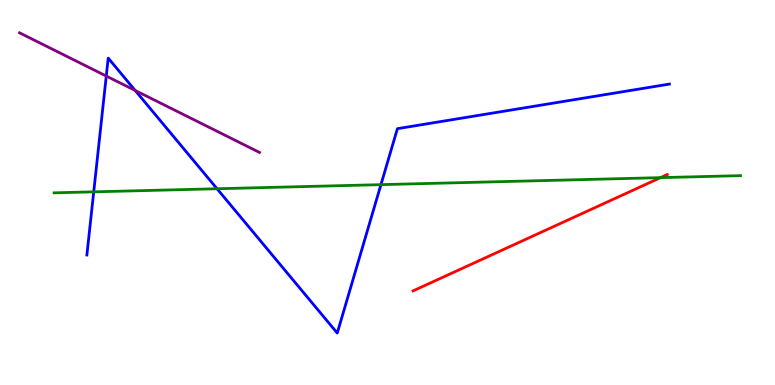[{'lines': ['blue', 'red'], 'intersections': []}, {'lines': ['green', 'red'], 'intersections': [{'x': 8.52, 'y': 5.39}]}, {'lines': ['purple', 'red'], 'intersections': []}, {'lines': ['blue', 'green'], 'intersections': [{'x': 1.21, 'y': 5.02}, {'x': 2.8, 'y': 5.1}, {'x': 4.92, 'y': 5.2}]}, {'lines': ['blue', 'purple'], 'intersections': [{'x': 1.37, 'y': 8.02}, {'x': 1.74, 'y': 7.65}]}, {'lines': ['green', 'purple'], 'intersections': []}]